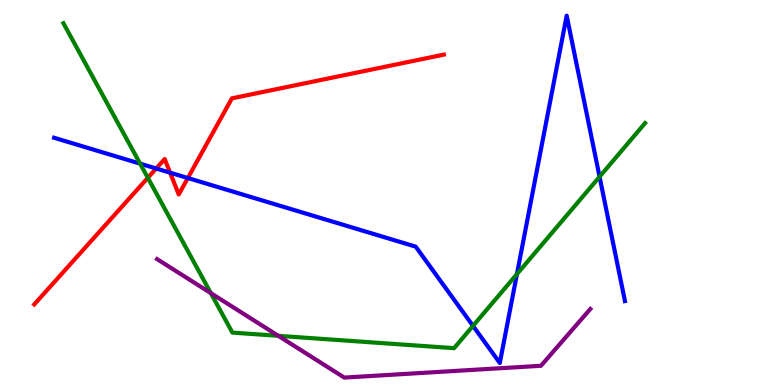[{'lines': ['blue', 'red'], 'intersections': [{'x': 2.02, 'y': 5.62}, {'x': 2.19, 'y': 5.51}, {'x': 2.42, 'y': 5.38}]}, {'lines': ['green', 'red'], 'intersections': [{'x': 1.91, 'y': 5.38}]}, {'lines': ['purple', 'red'], 'intersections': []}, {'lines': ['blue', 'green'], 'intersections': [{'x': 1.81, 'y': 5.75}, {'x': 6.1, 'y': 1.54}, {'x': 6.67, 'y': 2.88}, {'x': 7.74, 'y': 5.41}]}, {'lines': ['blue', 'purple'], 'intersections': []}, {'lines': ['green', 'purple'], 'intersections': [{'x': 2.72, 'y': 2.39}, {'x': 3.59, 'y': 1.28}]}]